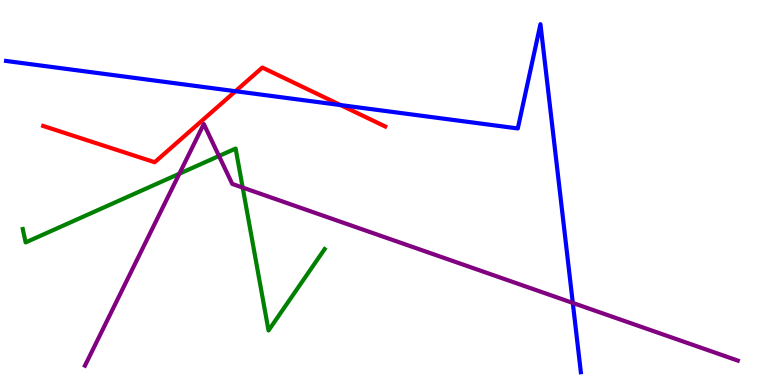[{'lines': ['blue', 'red'], 'intersections': [{'x': 3.04, 'y': 7.63}, {'x': 4.39, 'y': 7.27}]}, {'lines': ['green', 'red'], 'intersections': []}, {'lines': ['purple', 'red'], 'intersections': []}, {'lines': ['blue', 'green'], 'intersections': []}, {'lines': ['blue', 'purple'], 'intersections': [{'x': 7.39, 'y': 2.13}]}, {'lines': ['green', 'purple'], 'intersections': [{'x': 2.31, 'y': 5.49}, {'x': 2.83, 'y': 5.95}, {'x': 3.13, 'y': 5.13}]}]